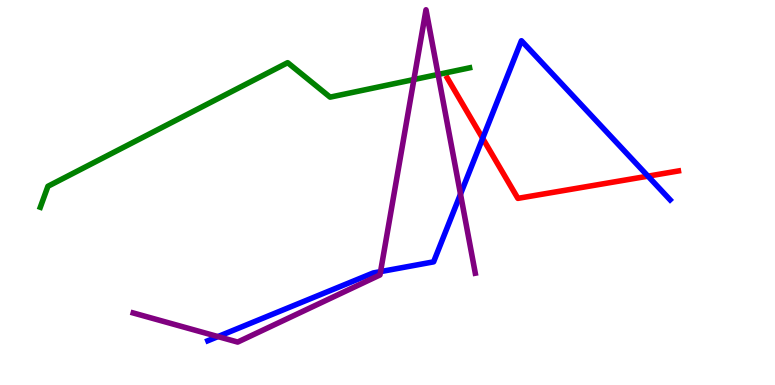[{'lines': ['blue', 'red'], 'intersections': [{'x': 6.23, 'y': 6.41}, {'x': 8.36, 'y': 5.42}]}, {'lines': ['green', 'red'], 'intersections': []}, {'lines': ['purple', 'red'], 'intersections': []}, {'lines': ['blue', 'green'], 'intersections': []}, {'lines': ['blue', 'purple'], 'intersections': [{'x': 2.81, 'y': 1.26}, {'x': 4.91, 'y': 2.95}, {'x': 5.94, 'y': 4.96}]}, {'lines': ['green', 'purple'], 'intersections': [{'x': 5.34, 'y': 7.93}, {'x': 5.65, 'y': 8.07}]}]